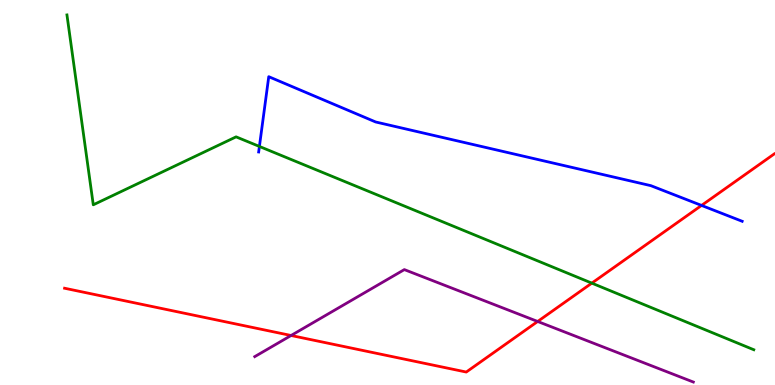[{'lines': ['blue', 'red'], 'intersections': [{'x': 9.05, 'y': 4.66}]}, {'lines': ['green', 'red'], 'intersections': [{'x': 7.64, 'y': 2.65}]}, {'lines': ['purple', 'red'], 'intersections': [{'x': 3.76, 'y': 1.29}, {'x': 6.94, 'y': 1.65}]}, {'lines': ['blue', 'green'], 'intersections': [{'x': 3.35, 'y': 6.2}]}, {'lines': ['blue', 'purple'], 'intersections': []}, {'lines': ['green', 'purple'], 'intersections': []}]